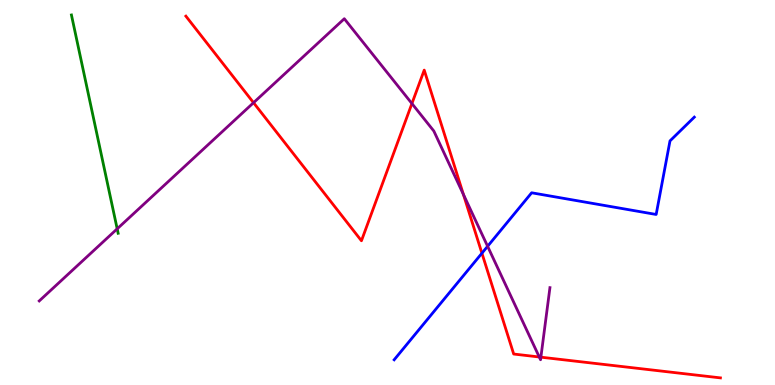[{'lines': ['blue', 'red'], 'intersections': [{'x': 6.22, 'y': 3.42}]}, {'lines': ['green', 'red'], 'intersections': []}, {'lines': ['purple', 'red'], 'intersections': [{'x': 3.27, 'y': 7.33}, {'x': 5.32, 'y': 7.31}, {'x': 5.98, 'y': 4.95}, {'x': 6.96, 'y': 0.728}, {'x': 6.98, 'y': 0.723}]}, {'lines': ['blue', 'green'], 'intersections': []}, {'lines': ['blue', 'purple'], 'intersections': [{'x': 6.29, 'y': 3.6}]}, {'lines': ['green', 'purple'], 'intersections': [{'x': 1.51, 'y': 4.06}]}]